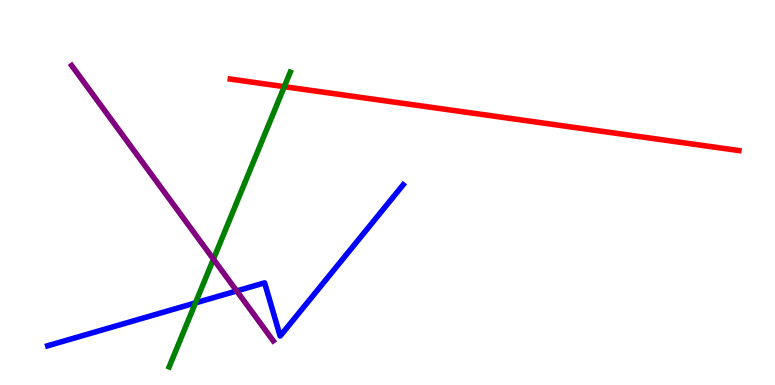[{'lines': ['blue', 'red'], 'intersections': []}, {'lines': ['green', 'red'], 'intersections': [{'x': 3.67, 'y': 7.75}]}, {'lines': ['purple', 'red'], 'intersections': []}, {'lines': ['blue', 'green'], 'intersections': [{'x': 2.52, 'y': 2.13}]}, {'lines': ['blue', 'purple'], 'intersections': [{'x': 3.05, 'y': 2.44}]}, {'lines': ['green', 'purple'], 'intersections': [{'x': 2.75, 'y': 3.27}]}]